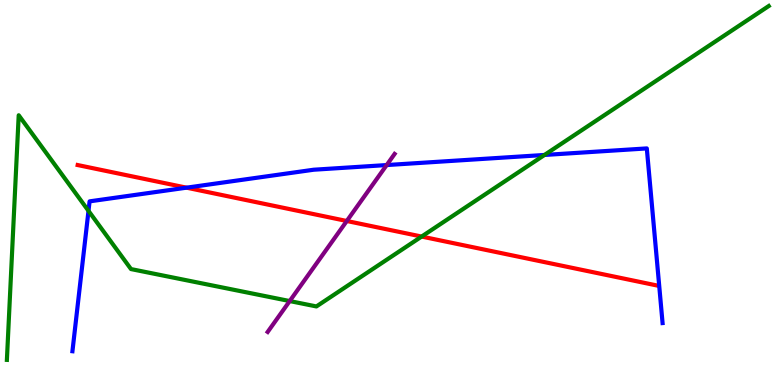[{'lines': ['blue', 'red'], 'intersections': [{'x': 2.41, 'y': 5.13}]}, {'lines': ['green', 'red'], 'intersections': [{'x': 5.44, 'y': 3.86}]}, {'lines': ['purple', 'red'], 'intersections': [{'x': 4.47, 'y': 4.26}]}, {'lines': ['blue', 'green'], 'intersections': [{'x': 1.14, 'y': 4.52}, {'x': 7.03, 'y': 5.98}]}, {'lines': ['blue', 'purple'], 'intersections': [{'x': 4.99, 'y': 5.71}]}, {'lines': ['green', 'purple'], 'intersections': [{'x': 3.74, 'y': 2.18}]}]